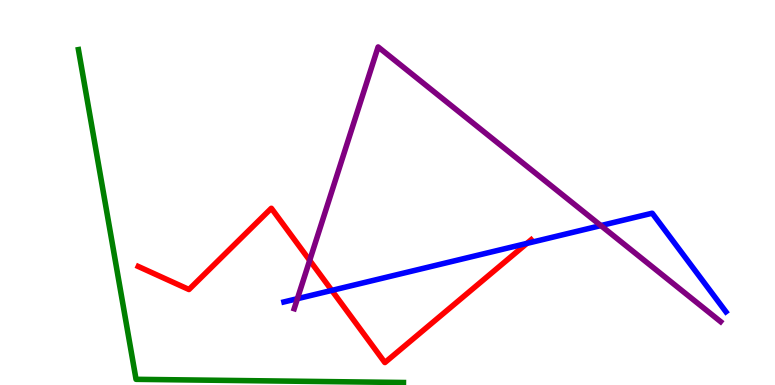[{'lines': ['blue', 'red'], 'intersections': [{'x': 4.28, 'y': 2.46}, {'x': 6.8, 'y': 3.68}]}, {'lines': ['green', 'red'], 'intersections': []}, {'lines': ['purple', 'red'], 'intersections': [{'x': 4.0, 'y': 3.24}]}, {'lines': ['blue', 'green'], 'intersections': []}, {'lines': ['blue', 'purple'], 'intersections': [{'x': 3.84, 'y': 2.24}, {'x': 7.75, 'y': 4.14}]}, {'lines': ['green', 'purple'], 'intersections': []}]